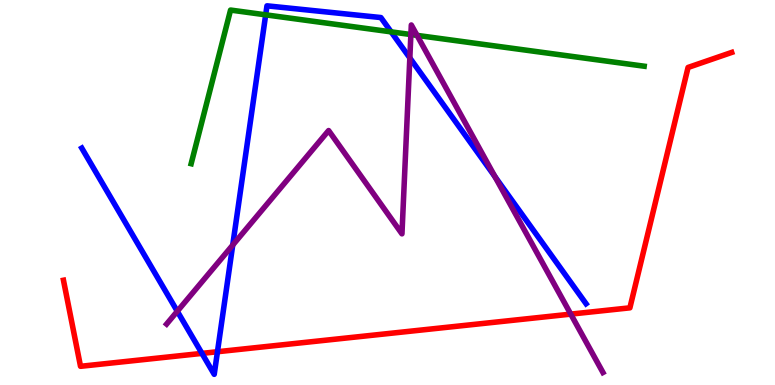[{'lines': ['blue', 'red'], 'intersections': [{'x': 2.61, 'y': 0.821}, {'x': 2.81, 'y': 0.864}]}, {'lines': ['green', 'red'], 'intersections': []}, {'lines': ['purple', 'red'], 'intersections': [{'x': 7.36, 'y': 1.84}]}, {'lines': ['blue', 'green'], 'intersections': [{'x': 3.43, 'y': 9.61}, {'x': 5.05, 'y': 9.17}]}, {'lines': ['blue', 'purple'], 'intersections': [{'x': 2.29, 'y': 1.91}, {'x': 3.0, 'y': 3.63}, {'x': 5.29, 'y': 8.49}, {'x': 6.39, 'y': 5.41}]}, {'lines': ['green', 'purple'], 'intersections': [{'x': 5.3, 'y': 9.1}, {'x': 5.38, 'y': 9.08}]}]